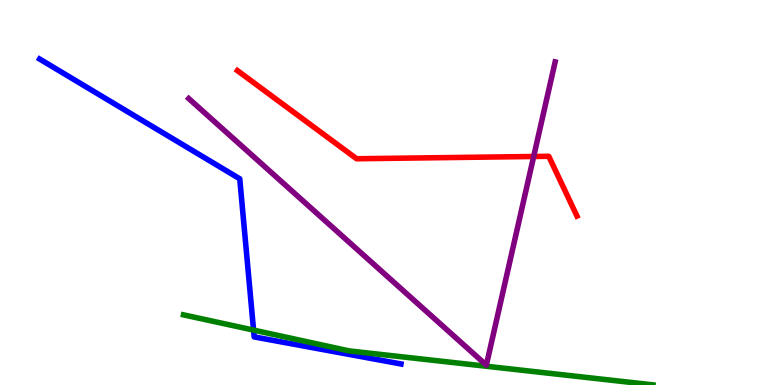[{'lines': ['blue', 'red'], 'intersections': []}, {'lines': ['green', 'red'], 'intersections': []}, {'lines': ['purple', 'red'], 'intersections': [{'x': 6.89, 'y': 5.94}]}, {'lines': ['blue', 'green'], 'intersections': [{'x': 3.27, 'y': 1.43}]}, {'lines': ['blue', 'purple'], 'intersections': []}, {'lines': ['green', 'purple'], 'intersections': []}]